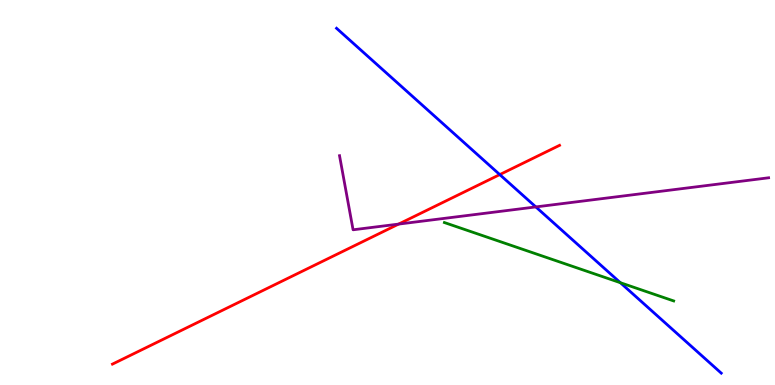[{'lines': ['blue', 'red'], 'intersections': [{'x': 6.45, 'y': 5.47}]}, {'lines': ['green', 'red'], 'intersections': []}, {'lines': ['purple', 'red'], 'intersections': [{'x': 5.14, 'y': 4.18}]}, {'lines': ['blue', 'green'], 'intersections': [{'x': 8.0, 'y': 2.66}]}, {'lines': ['blue', 'purple'], 'intersections': [{'x': 6.91, 'y': 4.63}]}, {'lines': ['green', 'purple'], 'intersections': []}]